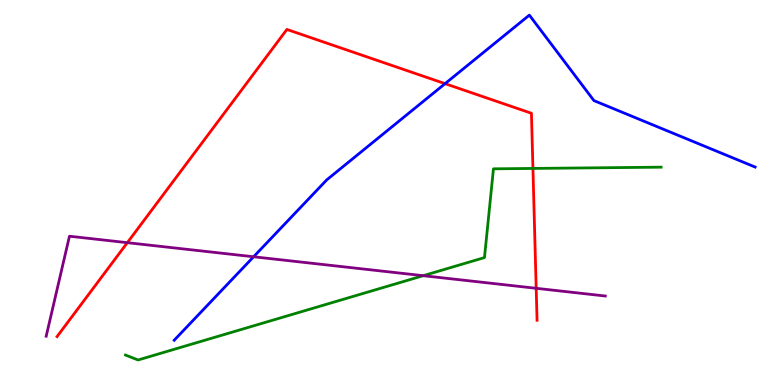[{'lines': ['blue', 'red'], 'intersections': [{'x': 5.74, 'y': 7.83}]}, {'lines': ['green', 'red'], 'intersections': [{'x': 6.88, 'y': 5.63}]}, {'lines': ['purple', 'red'], 'intersections': [{'x': 1.64, 'y': 3.7}, {'x': 6.92, 'y': 2.51}]}, {'lines': ['blue', 'green'], 'intersections': []}, {'lines': ['blue', 'purple'], 'intersections': [{'x': 3.27, 'y': 3.33}]}, {'lines': ['green', 'purple'], 'intersections': [{'x': 5.46, 'y': 2.84}]}]